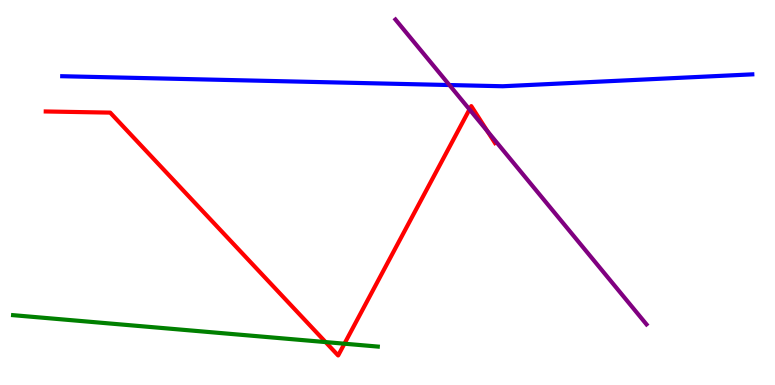[{'lines': ['blue', 'red'], 'intersections': []}, {'lines': ['green', 'red'], 'intersections': [{'x': 4.2, 'y': 1.11}, {'x': 4.44, 'y': 1.07}]}, {'lines': ['purple', 'red'], 'intersections': [{'x': 6.06, 'y': 7.16}, {'x': 6.29, 'y': 6.6}]}, {'lines': ['blue', 'green'], 'intersections': []}, {'lines': ['blue', 'purple'], 'intersections': [{'x': 5.8, 'y': 7.79}]}, {'lines': ['green', 'purple'], 'intersections': []}]